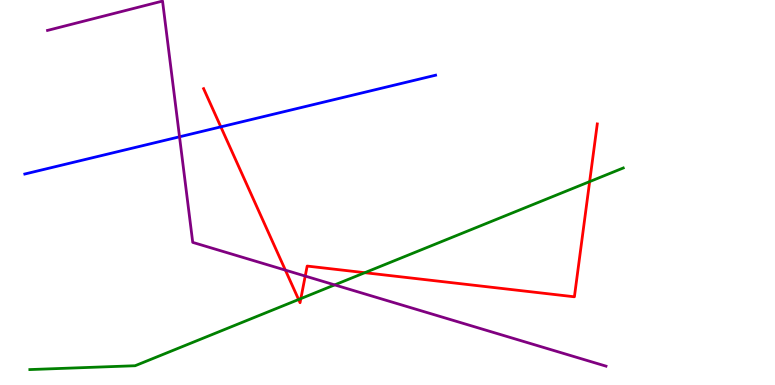[{'lines': ['blue', 'red'], 'intersections': [{'x': 2.85, 'y': 6.7}]}, {'lines': ['green', 'red'], 'intersections': [{'x': 3.85, 'y': 2.22}, {'x': 3.88, 'y': 2.24}, {'x': 4.71, 'y': 2.92}, {'x': 7.61, 'y': 5.28}]}, {'lines': ['purple', 'red'], 'intersections': [{'x': 3.68, 'y': 2.98}, {'x': 3.94, 'y': 2.83}]}, {'lines': ['blue', 'green'], 'intersections': []}, {'lines': ['blue', 'purple'], 'intersections': [{'x': 2.32, 'y': 6.45}]}, {'lines': ['green', 'purple'], 'intersections': [{'x': 4.32, 'y': 2.6}]}]